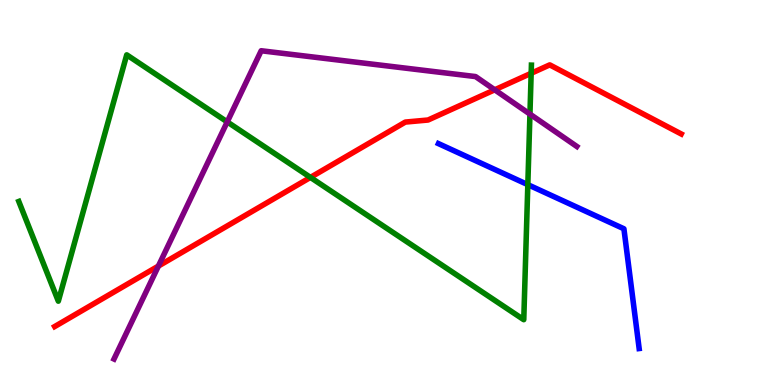[{'lines': ['blue', 'red'], 'intersections': []}, {'lines': ['green', 'red'], 'intersections': [{'x': 4.01, 'y': 5.39}, {'x': 6.85, 'y': 8.1}]}, {'lines': ['purple', 'red'], 'intersections': [{'x': 2.04, 'y': 3.09}, {'x': 6.38, 'y': 7.67}]}, {'lines': ['blue', 'green'], 'intersections': [{'x': 6.81, 'y': 5.2}]}, {'lines': ['blue', 'purple'], 'intersections': []}, {'lines': ['green', 'purple'], 'intersections': [{'x': 2.93, 'y': 6.83}, {'x': 6.84, 'y': 7.04}]}]